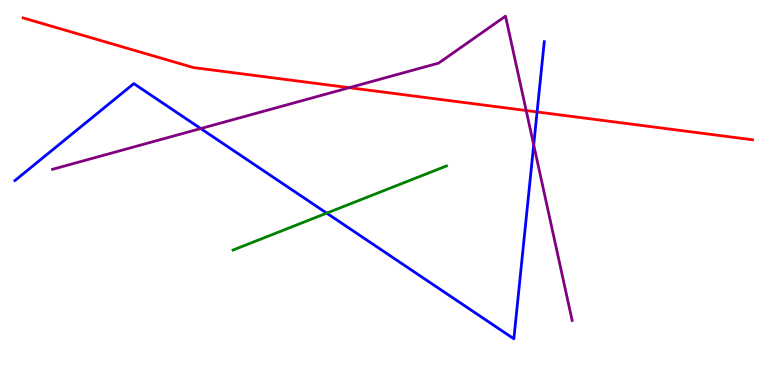[{'lines': ['blue', 'red'], 'intersections': [{'x': 6.93, 'y': 7.09}]}, {'lines': ['green', 'red'], 'intersections': []}, {'lines': ['purple', 'red'], 'intersections': [{'x': 4.51, 'y': 7.72}, {'x': 6.79, 'y': 7.13}]}, {'lines': ['blue', 'green'], 'intersections': [{'x': 4.22, 'y': 4.46}]}, {'lines': ['blue', 'purple'], 'intersections': [{'x': 2.59, 'y': 6.66}, {'x': 6.89, 'y': 6.24}]}, {'lines': ['green', 'purple'], 'intersections': []}]